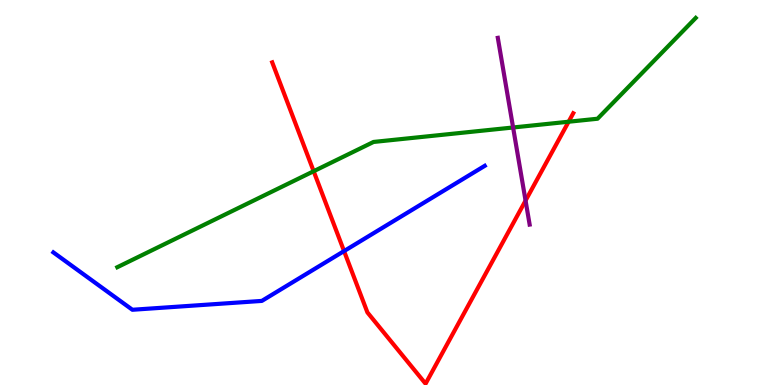[{'lines': ['blue', 'red'], 'intersections': [{'x': 4.44, 'y': 3.48}]}, {'lines': ['green', 'red'], 'intersections': [{'x': 4.05, 'y': 5.55}, {'x': 7.34, 'y': 6.84}]}, {'lines': ['purple', 'red'], 'intersections': [{'x': 6.78, 'y': 4.79}]}, {'lines': ['blue', 'green'], 'intersections': []}, {'lines': ['blue', 'purple'], 'intersections': []}, {'lines': ['green', 'purple'], 'intersections': [{'x': 6.62, 'y': 6.69}]}]